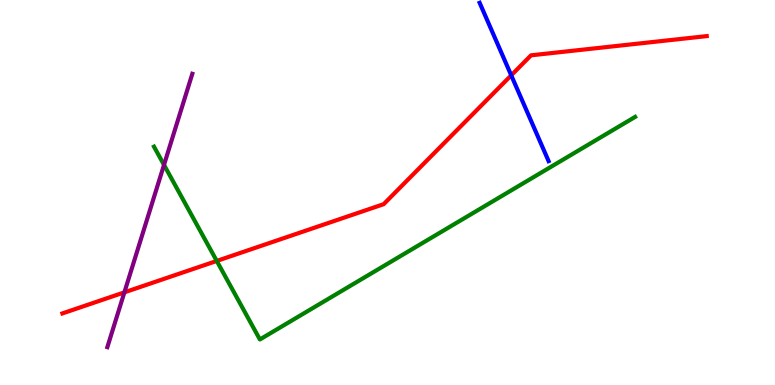[{'lines': ['blue', 'red'], 'intersections': [{'x': 6.6, 'y': 8.04}]}, {'lines': ['green', 'red'], 'intersections': [{'x': 2.8, 'y': 3.22}]}, {'lines': ['purple', 'red'], 'intersections': [{'x': 1.61, 'y': 2.41}]}, {'lines': ['blue', 'green'], 'intersections': []}, {'lines': ['blue', 'purple'], 'intersections': []}, {'lines': ['green', 'purple'], 'intersections': [{'x': 2.12, 'y': 5.72}]}]